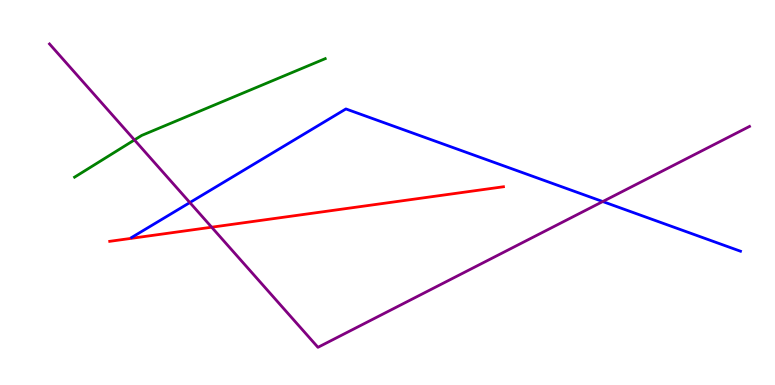[{'lines': ['blue', 'red'], 'intersections': []}, {'lines': ['green', 'red'], 'intersections': []}, {'lines': ['purple', 'red'], 'intersections': [{'x': 2.73, 'y': 4.1}]}, {'lines': ['blue', 'green'], 'intersections': []}, {'lines': ['blue', 'purple'], 'intersections': [{'x': 2.45, 'y': 4.74}, {'x': 7.78, 'y': 4.76}]}, {'lines': ['green', 'purple'], 'intersections': [{'x': 1.73, 'y': 6.37}]}]